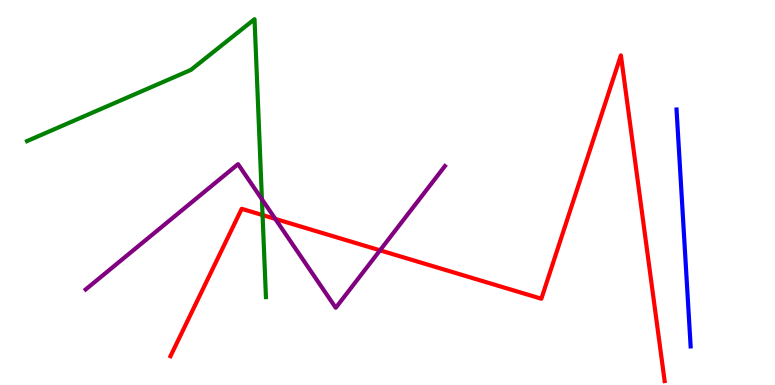[{'lines': ['blue', 'red'], 'intersections': []}, {'lines': ['green', 'red'], 'intersections': [{'x': 3.39, 'y': 4.41}]}, {'lines': ['purple', 'red'], 'intersections': [{'x': 3.55, 'y': 4.31}, {'x': 4.9, 'y': 3.5}]}, {'lines': ['blue', 'green'], 'intersections': []}, {'lines': ['blue', 'purple'], 'intersections': []}, {'lines': ['green', 'purple'], 'intersections': [{'x': 3.38, 'y': 4.82}]}]